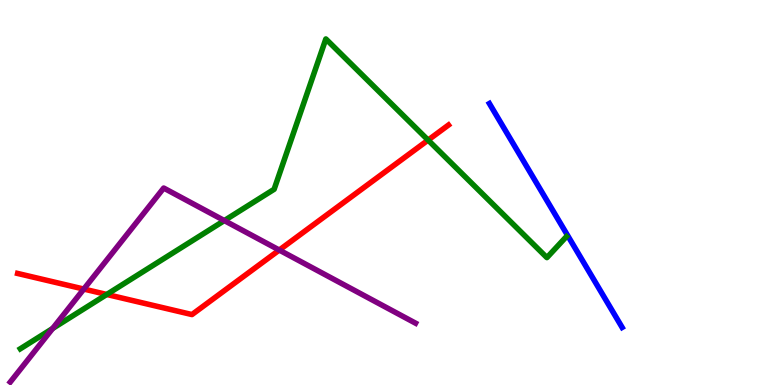[{'lines': ['blue', 'red'], 'intersections': []}, {'lines': ['green', 'red'], 'intersections': [{'x': 1.38, 'y': 2.35}, {'x': 5.52, 'y': 6.36}]}, {'lines': ['purple', 'red'], 'intersections': [{'x': 1.08, 'y': 2.49}, {'x': 3.6, 'y': 3.51}]}, {'lines': ['blue', 'green'], 'intersections': []}, {'lines': ['blue', 'purple'], 'intersections': []}, {'lines': ['green', 'purple'], 'intersections': [{'x': 0.679, 'y': 1.47}, {'x': 2.89, 'y': 4.27}]}]